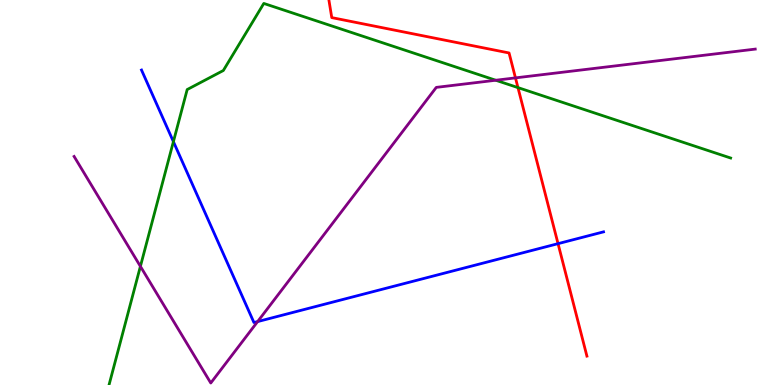[{'lines': ['blue', 'red'], 'intersections': [{'x': 7.2, 'y': 3.67}]}, {'lines': ['green', 'red'], 'intersections': [{'x': 6.68, 'y': 7.72}]}, {'lines': ['purple', 'red'], 'intersections': [{'x': 6.65, 'y': 7.98}]}, {'lines': ['blue', 'green'], 'intersections': [{'x': 2.24, 'y': 6.32}]}, {'lines': ['blue', 'purple'], 'intersections': [{'x': 3.32, 'y': 1.65}]}, {'lines': ['green', 'purple'], 'intersections': [{'x': 1.81, 'y': 3.08}, {'x': 6.4, 'y': 7.92}]}]